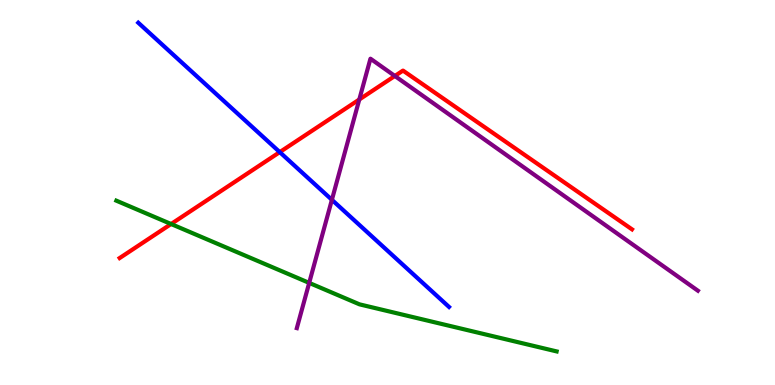[{'lines': ['blue', 'red'], 'intersections': [{'x': 3.61, 'y': 6.05}]}, {'lines': ['green', 'red'], 'intersections': [{'x': 2.21, 'y': 4.18}]}, {'lines': ['purple', 'red'], 'intersections': [{'x': 4.64, 'y': 7.42}, {'x': 5.09, 'y': 8.03}]}, {'lines': ['blue', 'green'], 'intersections': []}, {'lines': ['blue', 'purple'], 'intersections': [{'x': 4.28, 'y': 4.81}]}, {'lines': ['green', 'purple'], 'intersections': [{'x': 3.99, 'y': 2.65}]}]